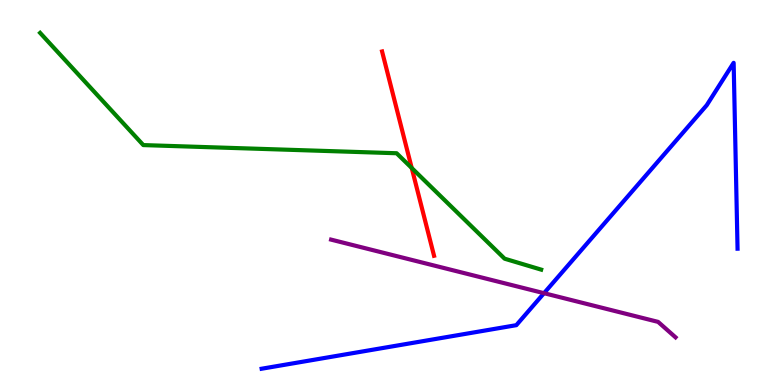[{'lines': ['blue', 'red'], 'intersections': []}, {'lines': ['green', 'red'], 'intersections': [{'x': 5.31, 'y': 5.64}]}, {'lines': ['purple', 'red'], 'intersections': []}, {'lines': ['blue', 'green'], 'intersections': []}, {'lines': ['blue', 'purple'], 'intersections': [{'x': 7.02, 'y': 2.38}]}, {'lines': ['green', 'purple'], 'intersections': []}]